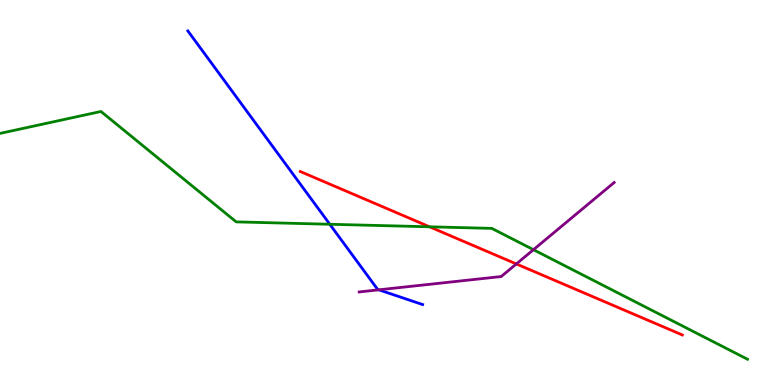[{'lines': ['blue', 'red'], 'intersections': []}, {'lines': ['green', 'red'], 'intersections': [{'x': 5.54, 'y': 4.11}]}, {'lines': ['purple', 'red'], 'intersections': [{'x': 6.66, 'y': 3.14}]}, {'lines': ['blue', 'green'], 'intersections': [{'x': 4.26, 'y': 4.17}]}, {'lines': ['blue', 'purple'], 'intersections': [{'x': 4.89, 'y': 2.47}]}, {'lines': ['green', 'purple'], 'intersections': [{'x': 6.88, 'y': 3.51}]}]